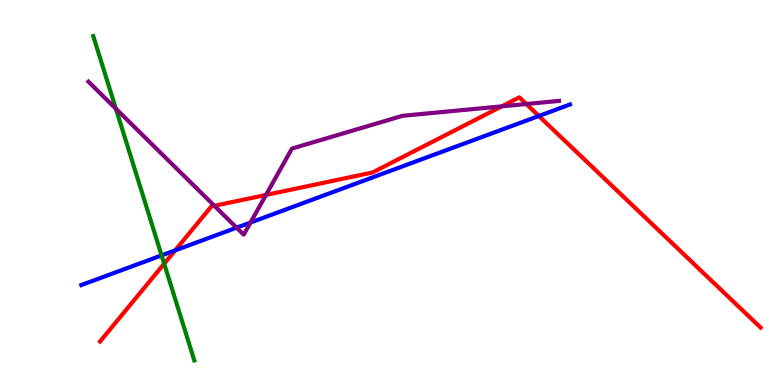[{'lines': ['blue', 'red'], 'intersections': [{'x': 2.26, 'y': 3.5}, {'x': 6.95, 'y': 6.99}]}, {'lines': ['green', 'red'], 'intersections': [{'x': 2.12, 'y': 3.15}]}, {'lines': ['purple', 'red'], 'intersections': [{'x': 2.77, 'y': 4.65}, {'x': 3.43, 'y': 4.94}, {'x': 6.47, 'y': 7.24}, {'x': 6.79, 'y': 7.3}]}, {'lines': ['blue', 'green'], 'intersections': [{'x': 2.09, 'y': 3.37}]}, {'lines': ['blue', 'purple'], 'intersections': [{'x': 3.05, 'y': 4.09}, {'x': 3.23, 'y': 4.22}]}, {'lines': ['green', 'purple'], 'intersections': [{'x': 1.5, 'y': 7.18}]}]